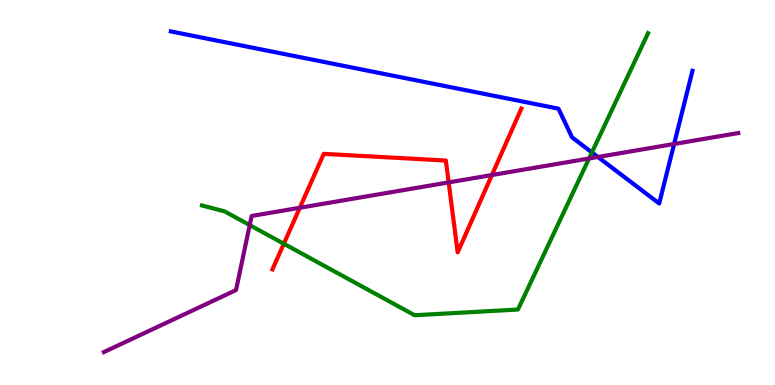[{'lines': ['blue', 'red'], 'intersections': []}, {'lines': ['green', 'red'], 'intersections': [{'x': 3.66, 'y': 3.67}]}, {'lines': ['purple', 'red'], 'intersections': [{'x': 3.87, 'y': 4.6}, {'x': 5.79, 'y': 5.26}, {'x': 6.35, 'y': 5.45}]}, {'lines': ['blue', 'green'], 'intersections': [{'x': 7.64, 'y': 6.04}]}, {'lines': ['blue', 'purple'], 'intersections': [{'x': 7.71, 'y': 5.92}, {'x': 8.7, 'y': 6.26}]}, {'lines': ['green', 'purple'], 'intersections': [{'x': 3.22, 'y': 4.15}, {'x': 7.6, 'y': 5.88}]}]